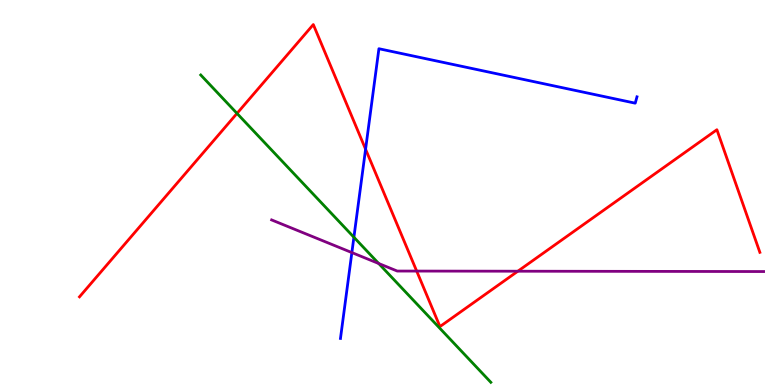[{'lines': ['blue', 'red'], 'intersections': [{'x': 4.72, 'y': 6.12}]}, {'lines': ['green', 'red'], 'intersections': [{'x': 3.06, 'y': 7.05}]}, {'lines': ['purple', 'red'], 'intersections': [{'x': 5.38, 'y': 2.96}, {'x': 6.68, 'y': 2.96}]}, {'lines': ['blue', 'green'], 'intersections': [{'x': 4.57, 'y': 3.84}]}, {'lines': ['blue', 'purple'], 'intersections': [{'x': 4.54, 'y': 3.44}]}, {'lines': ['green', 'purple'], 'intersections': [{'x': 4.89, 'y': 3.16}]}]